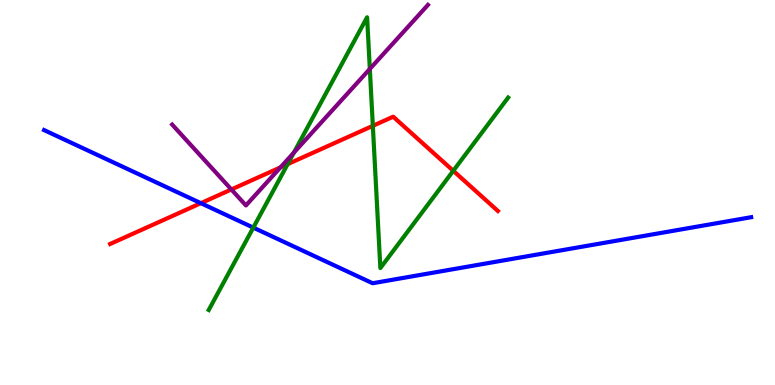[{'lines': ['blue', 'red'], 'intersections': [{'x': 2.59, 'y': 4.72}]}, {'lines': ['green', 'red'], 'intersections': [{'x': 3.71, 'y': 5.74}, {'x': 4.81, 'y': 6.73}, {'x': 5.85, 'y': 5.56}]}, {'lines': ['purple', 'red'], 'intersections': [{'x': 2.99, 'y': 5.08}, {'x': 3.62, 'y': 5.65}]}, {'lines': ['blue', 'green'], 'intersections': [{'x': 3.27, 'y': 4.09}]}, {'lines': ['blue', 'purple'], 'intersections': []}, {'lines': ['green', 'purple'], 'intersections': [{'x': 3.79, 'y': 6.04}, {'x': 4.77, 'y': 8.21}]}]